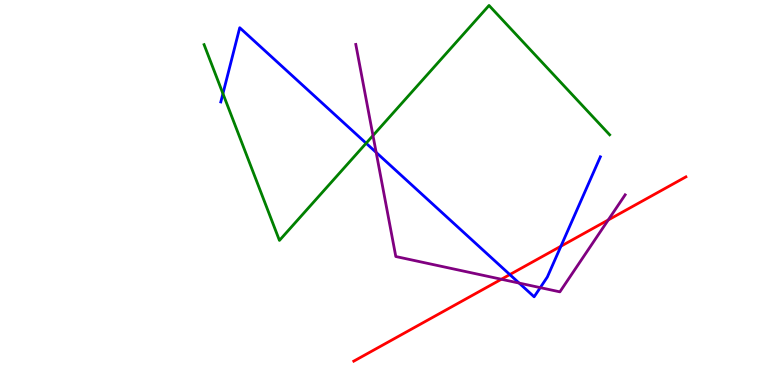[{'lines': ['blue', 'red'], 'intersections': [{'x': 6.58, 'y': 2.87}, {'x': 7.24, 'y': 3.6}]}, {'lines': ['green', 'red'], 'intersections': []}, {'lines': ['purple', 'red'], 'intersections': [{'x': 6.47, 'y': 2.75}, {'x': 7.85, 'y': 4.29}]}, {'lines': ['blue', 'green'], 'intersections': [{'x': 2.88, 'y': 7.57}, {'x': 4.72, 'y': 6.28}]}, {'lines': ['blue', 'purple'], 'intersections': [{'x': 4.85, 'y': 6.04}, {'x': 6.7, 'y': 2.65}, {'x': 6.97, 'y': 2.53}]}, {'lines': ['green', 'purple'], 'intersections': [{'x': 4.81, 'y': 6.48}]}]